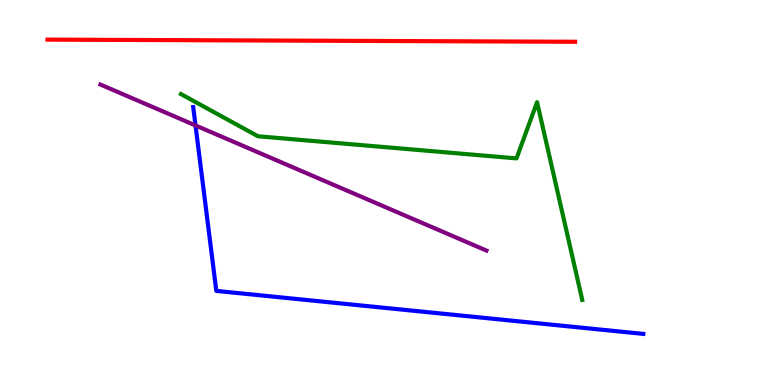[{'lines': ['blue', 'red'], 'intersections': []}, {'lines': ['green', 'red'], 'intersections': []}, {'lines': ['purple', 'red'], 'intersections': []}, {'lines': ['blue', 'green'], 'intersections': []}, {'lines': ['blue', 'purple'], 'intersections': [{'x': 2.52, 'y': 6.74}]}, {'lines': ['green', 'purple'], 'intersections': []}]